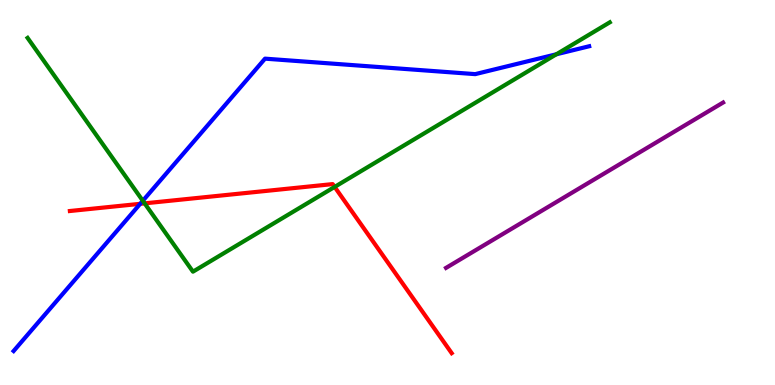[{'lines': ['blue', 'red'], 'intersections': [{'x': 1.81, 'y': 4.71}]}, {'lines': ['green', 'red'], 'intersections': [{'x': 1.87, 'y': 4.72}, {'x': 4.32, 'y': 5.15}]}, {'lines': ['purple', 'red'], 'intersections': []}, {'lines': ['blue', 'green'], 'intersections': [{'x': 1.84, 'y': 4.78}, {'x': 7.18, 'y': 8.59}]}, {'lines': ['blue', 'purple'], 'intersections': []}, {'lines': ['green', 'purple'], 'intersections': []}]